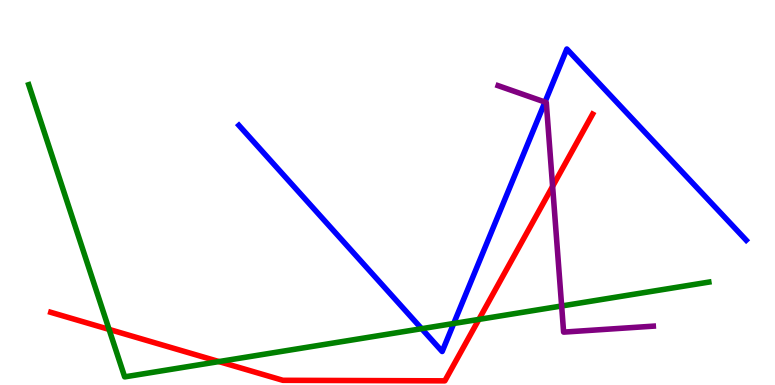[{'lines': ['blue', 'red'], 'intersections': []}, {'lines': ['green', 'red'], 'intersections': [{'x': 1.41, 'y': 1.44}, {'x': 2.83, 'y': 0.608}, {'x': 6.18, 'y': 1.7}]}, {'lines': ['purple', 'red'], 'intersections': [{'x': 7.13, 'y': 5.16}]}, {'lines': ['blue', 'green'], 'intersections': [{'x': 5.44, 'y': 1.46}, {'x': 5.85, 'y': 1.6}]}, {'lines': ['blue', 'purple'], 'intersections': [{'x': 7.03, 'y': 7.35}]}, {'lines': ['green', 'purple'], 'intersections': [{'x': 7.25, 'y': 2.05}]}]